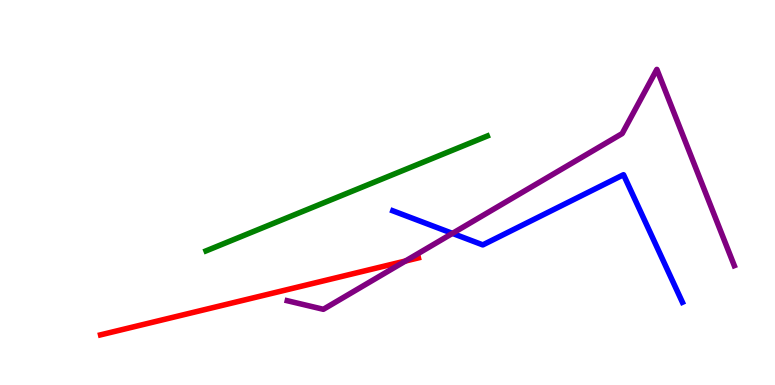[{'lines': ['blue', 'red'], 'intersections': []}, {'lines': ['green', 'red'], 'intersections': []}, {'lines': ['purple', 'red'], 'intersections': [{'x': 5.23, 'y': 3.22}]}, {'lines': ['blue', 'green'], 'intersections': []}, {'lines': ['blue', 'purple'], 'intersections': [{'x': 5.84, 'y': 3.94}]}, {'lines': ['green', 'purple'], 'intersections': []}]